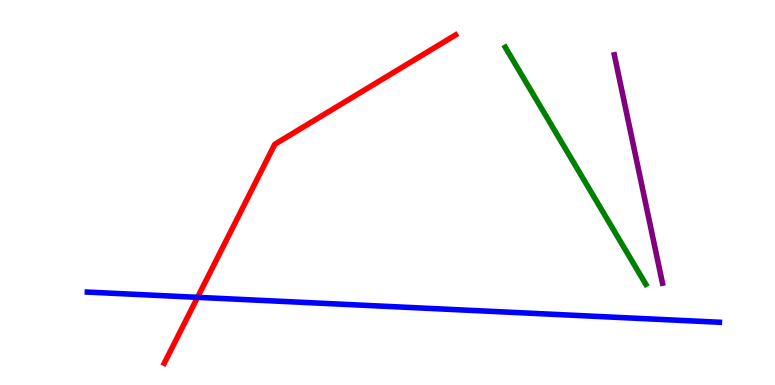[{'lines': ['blue', 'red'], 'intersections': [{'x': 2.55, 'y': 2.28}]}, {'lines': ['green', 'red'], 'intersections': []}, {'lines': ['purple', 'red'], 'intersections': []}, {'lines': ['blue', 'green'], 'intersections': []}, {'lines': ['blue', 'purple'], 'intersections': []}, {'lines': ['green', 'purple'], 'intersections': []}]